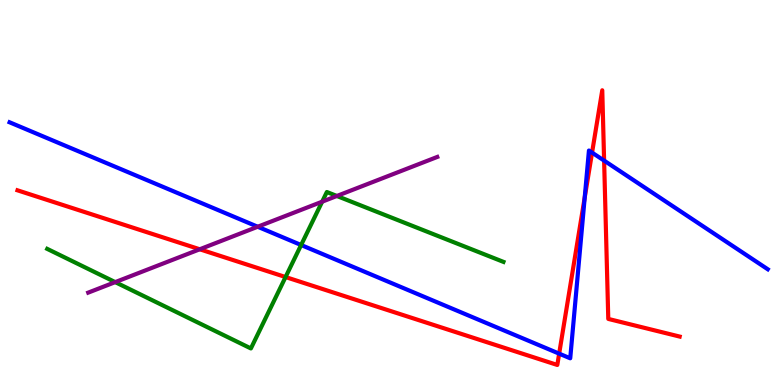[{'lines': ['blue', 'red'], 'intersections': [{'x': 7.21, 'y': 0.814}, {'x': 7.54, 'y': 4.87}, {'x': 7.64, 'y': 6.04}, {'x': 7.8, 'y': 5.83}]}, {'lines': ['green', 'red'], 'intersections': [{'x': 3.68, 'y': 2.8}]}, {'lines': ['purple', 'red'], 'intersections': [{'x': 2.58, 'y': 3.53}]}, {'lines': ['blue', 'green'], 'intersections': [{'x': 3.89, 'y': 3.64}]}, {'lines': ['blue', 'purple'], 'intersections': [{'x': 3.33, 'y': 4.11}]}, {'lines': ['green', 'purple'], 'intersections': [{'x': 1.49, 'y': 2.67}, {'x': 4.16, 'y': 4.76}, {'x': 4.35, 'y': 4.91}]}]